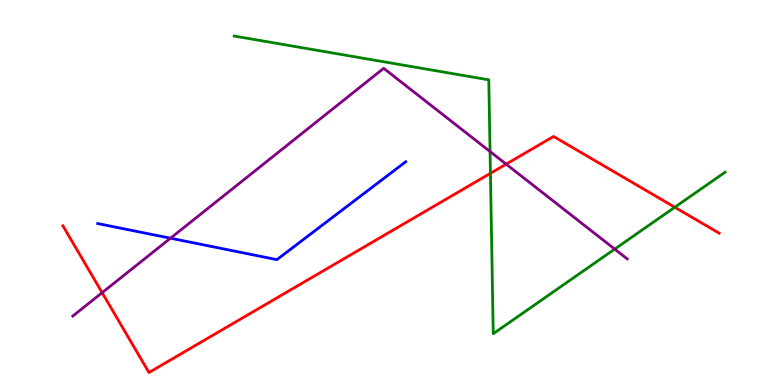[{'lines': ['blue', 'red'], 'intersections': []}, {'lines': ['green', 'red'], 'intersections': [{'x': 6.33, 'y': 5.5}, {'x': 8.71, 'y': 4.62}]}, {'lines': ['purple', 'red'], 'intersections': [{'x': 1.32, 'y': 2.4}, {'x': 6.53, 'y': 5.74}]}, {'lines': ['blue', 'green'], 'intersections': []}, {'lines': ['blue', 'purple'], 'intersections': [{'x': 2.2, 'y': 3.81}]}, {'lines': ['green', 'purple'], 'intersections': [{'x': 6.32, 'y': 6.06}, {'x': 7.93, 'y': 3.53}]}]